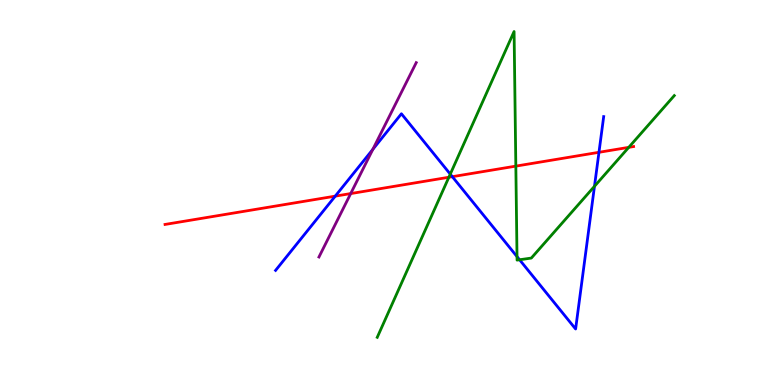[{'lines': ['blue', 'red'], 'intersections': [{'x': 4.33, 'y': 4.91}, {'x': 5.84, 'y': 5.41}, {'x': 7.73, 'y': 6.04}]}, {'lines': ['green', 'red'], 'intersections': [{'x': 5.79, 'y': 5.4}, {'x': 6.66, 'y': 5.69}, {'x': 8.11, 'y': 6.17}]}, {'lines': ['purple', 'red'], 'intersections': [{'x': 4.53, 'y': 4.97}]}, {'lines': ['blue', 'green'], 'intersections': [{'x': 5.81, 'y': 5.48}, {'x': 6.67, 'y': 3.34}, {'x': 6.7, 'y': 3.25}, {'x': 7.67, 'y': 5.16}]}, {'lines': ['blue', 'purple'], 'intersections': [{'x': 4.81, 'y': 6.12}]}, {'lines': ['green', 'purple'], 'intersections': []}]